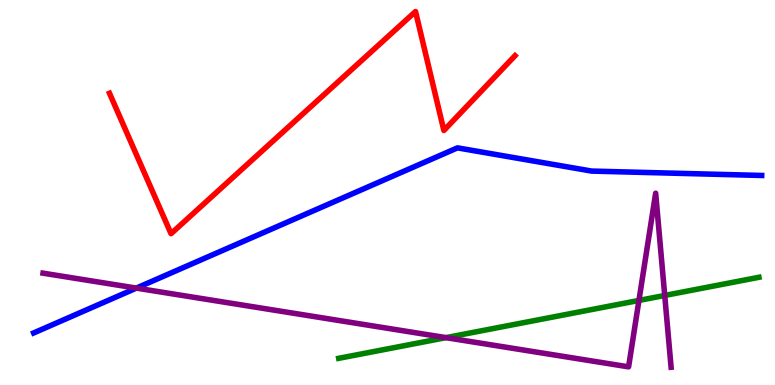[{'lines': ['blue', 'red'], 'intersections': []}, {'lines': ['green', 'red'], 'intersections': []}, {'lines': ['purple', 'red'], 'intersections': []}, {'lines': ['blue', 'green'], 'intersections': []}, {'lines': ['blue', 'purple'], 'intersections': [{'x': 1.76, 'y': 2.52}]}, {'lines': ['green', 'purple'], 'intersections': [{'x': 5.75, 'y': 1.23}, {'x': 8.24, 'y': 2.2}, {'x': 8.58, 'y': 2.33}]}]